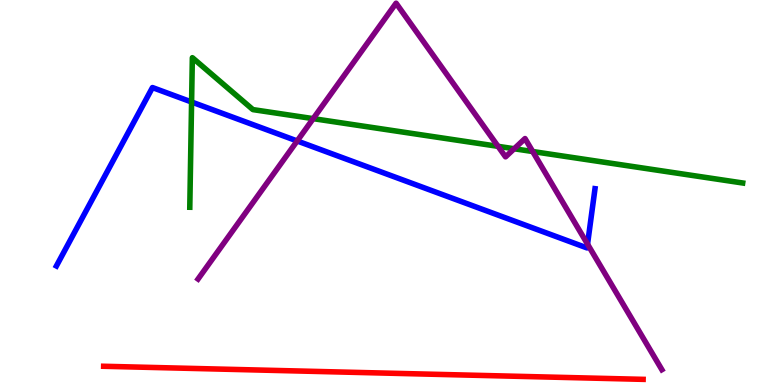[{'lines': ['blue', 'red'], 'intersections': []}, {'lines': ['green', 'red'], 'intersections': []}, {'lines': ['purple', 'red'], 'intersections': []}, {'lines': ['blue', 'green'], 'intersections': [{'x': 2.47, 'y': 7.35}]}, {'lines': ['blue', 'purple'], 'intersections': [{'x': 3.83, 'y': 6.34}, {'x': 7.58, 'y': 3.66}]}, {'lines': ['green', 'purple'], 'intersections': [{'x': 4.04, 'y': 6.92}, {'x': 6.43, 'y': 6.2}, {'x': 6.63, 'y': 6.14}, {'x': 6.87, 'y': 6.06}]}]